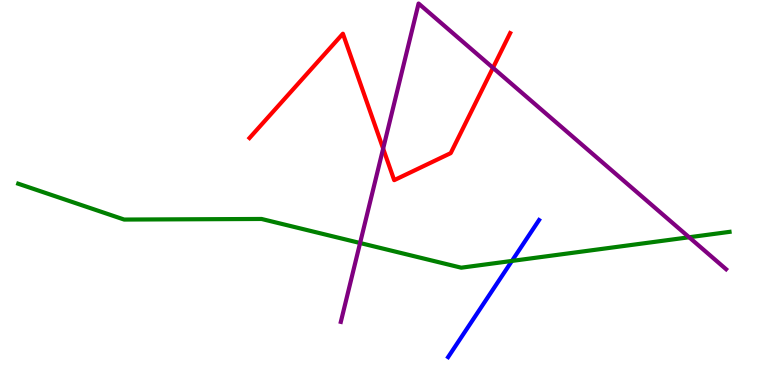[{'lines': ['blue', 'red'], 'intersections': []}, {'lines': ['green', 'red'], 'intersections': []}, {'lines': ['purple', 'red'], 'intersections': [{'x': 4.94, 'y': 6.14}, {'x': 6.36, 'y': 8.24}]}, {'lines': ['blue', 'green'], 'intersections': [{'x': 6.61, 'y': 3.22}]}, {'lines': ['blue', 'purple'], 'intersections': []}, {'lines': ['green', 'purple'], 'intersections': [{'x': 4.65, 'y': 3.69}, {'x': 8.89, 'y': 3.84}]}]